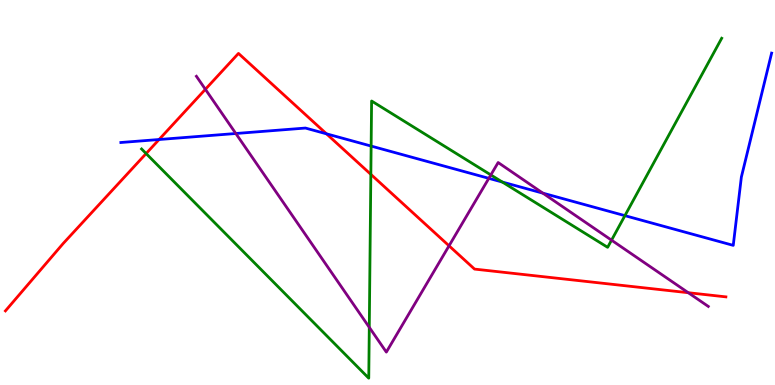[{'lines': ['blue', 'red'], 'intersections': [{'x': 2.05, 'y': 6.38}, {'x': 4.21, 'y': 6.52}]}, {'lines': ['green', 'red'], 'intersections': [{'x': 1.89, 'y': 6.01}, {'x': 4.79, 'y': 5.47}]}, {'lines': ['purple', 'red'], 'intersections': [{'x': 2.65, 'y': 7.68}, {'x': 5.79, 'y': 3.62}, {'x': 8.88, 'y': 2.4}]}, {'lines': ['blue', 'green'], 'intersections': [{'x': 4.79, 'y': 6.21}, {'x': 6.48, 'y': 5.27}, {'x': 8.06, 'y': 4.4}]}, {'lines': ['blue', 'purple'], 'intersections': [{'x': 3.04, 'y': 6.53}, {'x': 6.31, 'y': 5.37}, {'x': 7.01, 'y': 4.98}]}, {'lines': ['green', 'purple'], 'intersections': [{'x': 4.76, 'y': 1.5}, {'x': 6.33, 'y': 5.46}, {'x': 7.89, 'y': 3.76}]}]